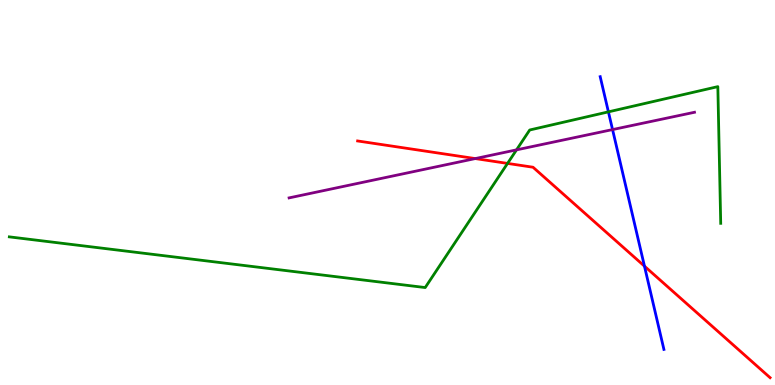[{'lines': ['blue', 'red'], 'intersections': [{'x': 8.32, 'y': 3.09}]}, {'lines': ['green', 'red'], 'intersections': [{'x': 6.55, 'y': 5.76}]}, {'lines': ['purple', 'red'], 'intersections': [{'x': 6.13, 'y': 5.88}]}, {'lines': ['blue', 'green'], 'intersections': [{'x': 7.85, 'y': 7.09}]}, {'lines': ['blue', 'purple'], 'intersections': [{'x': 7.9, 'y': 6.63}]}, {'lines': ['green', 'purple'], 'intersections': [{'x': 6.66, 'y': 6.11}]}]